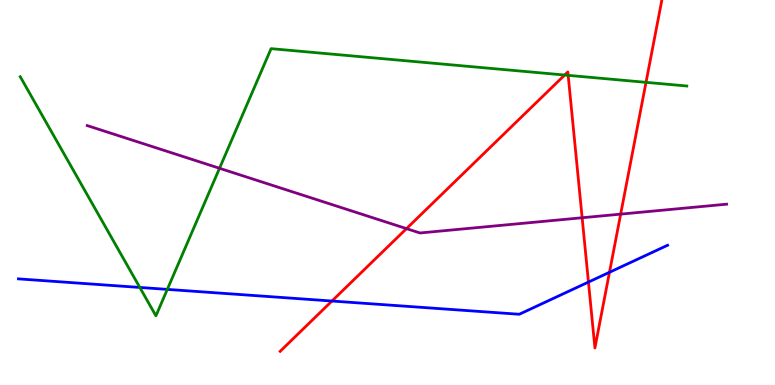[{'lines': ['blue', 'red'], 'intersections': [{'x': 4.28, 'y': 2.18}, {'x': 7.59, 'y': 2.67}, {'x': 7.86, 'y': 2.93}]}, {'lines': ['green', 'red'], 'intersections': [{'x': 7.29, 'y': 8.05}, {'x': 7.33, 'y': 8.04}, {'x': 8.34, 'y': 7.86}]}, {'lines': ['purple', 'red'], 'intersections': [{'x': 5.25, 'y': 4.06}, {'x': 7.51, 'y': 4.34}, {'x': 8.01, 'y': 4.44}]}, {'lines': ['blue', 'green'], 'intersections': [{'x': 1.8, 'y': 2.53}, {'x': 2.16, 'y': 2.48}]}, {'lines': ['blue', 'purple'], 'intersections': []}, {'lines': ['green', 'purple'], 'intersections': [{'x': 2.83, 'y': 5.63}]}]